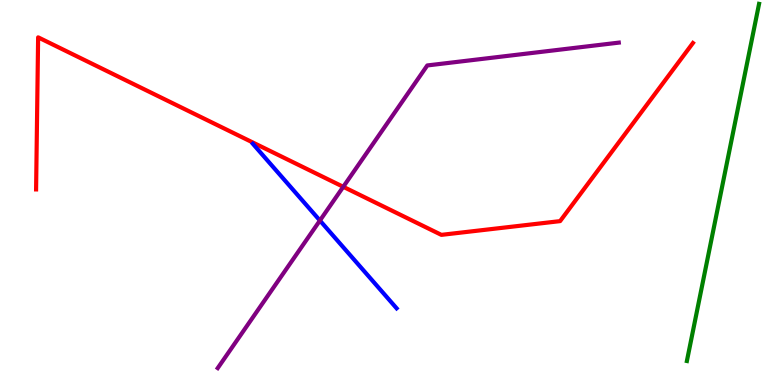[{'lines': ['blue', 'red'], 'intersections': []}, {'lines': ['green', 'red'], 'intersections': []}, {'lines': ['purple', 'red'], 'intersections': [{'x': 4.43, 'y': 5.15}]}, {'lines': ['blue', 'green'], 'intersections': []}, {'lines': ['blue', 'purple'], 'intersections': [{'x': 4.13, 'y': 4.27}]}, {'lines': ['green', 'purple'], 'intersections': []}]